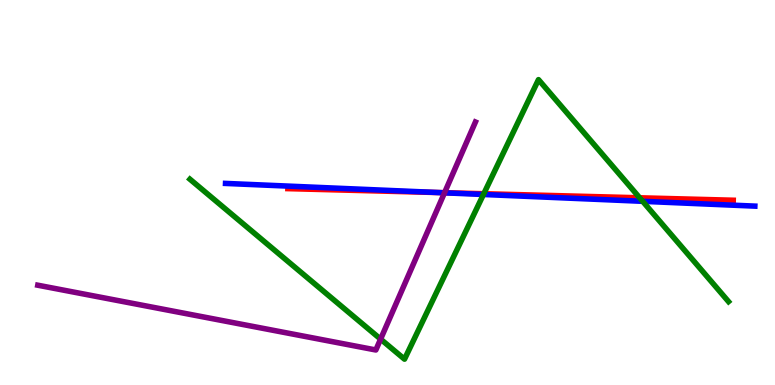[{'lines': ['blue', 'red'], 'intersections': [{'x': 5.66, 'y': 5.0}]}, {'lines': ['green', 'red'], 'intersections': [{'x': 6.24, 'y': 4.97}, {'x': 8.25, 'y': 4.86}]}, {'lines': ['purple', 'red'], 'intersections': [{'x': 5.74, 'y': 4.99}]}, {'lines': ['blue', 'green'], 'intersections': [{'x': 6.24, 'y': 4.95}, {'x': 8.29, 'y': 4.77}]}, {'lines': ['blue', 'purple'], 'intersections': [{'x': 5.74, 'y': 4.99}]}, {'lines': ['green', 'purple'], 'intersections': [{'x': 4.91, 'y': 1.19}]}]